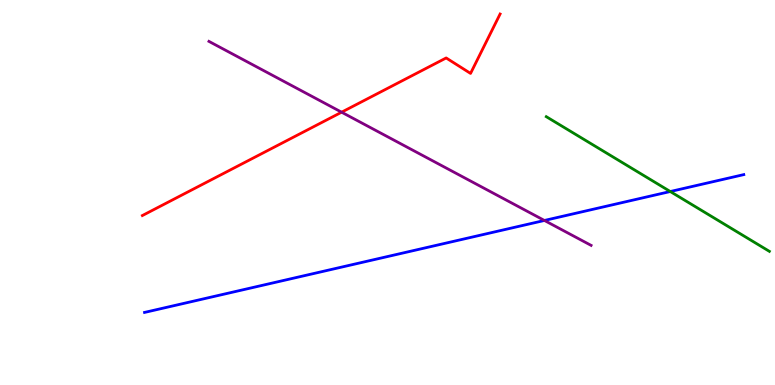[{'lines': ['blue', 'red'], 'intersections': []}, {'lines': ['green', 'red'], 'intersections': []}, {'lines': ['purple', 'red'], 'intersections': [{'x': 4.41, 'y': 7.09}]}, {'lines': ['blue', 'green'], 'intersections': [{'x': 8.65, 'y': 5.03}]}, {'lines': ['blue', 'purple'], 'intersections': [{'x': 7.02, 'y': 4.27}]}, {'lines': ['green', 'purple'], 'intersections': []}]